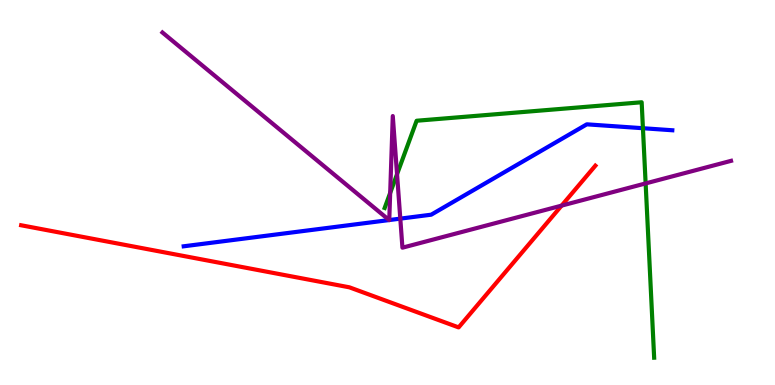[{'lines': ['blue', 'red'], 'intersections': []}, {'lines': ['green', 'red'], 'intersections': []}, {'lines': ['purple', 'red'], 'intersections': [{'x': 7.25, 'y': 4.66}]}, {'lines': ['blue', 'green'], 'intersections': [{'x': 8.3, 'y': 6.67}]}, {'lines': ['blue', 'purple'], 'intersections': [{'x': 5.02, 'y': 4.28}, {'x': 5.02, 'y': 4.28}, {'x': 5.17, 'y': 4.32}]}, {'lines': ['green', 'purple'], 'intersections': [{'x': 5.03, 'y': 4.99}, {'x': 5.12, 'y': 5.48}, {'x': 8.33, 'y': 5.24}]}]